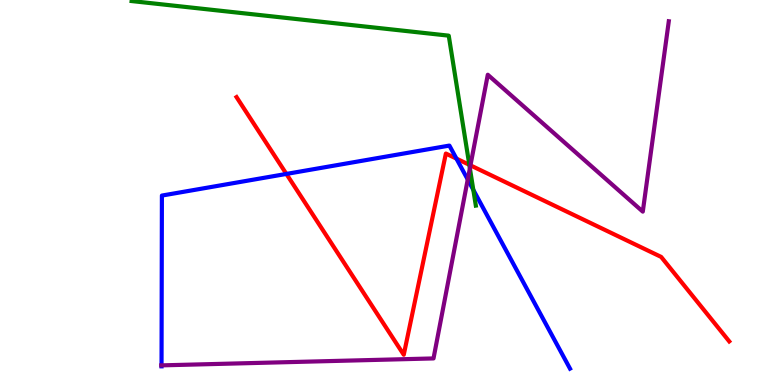[{'lines': ['blue', 'red'], 'intersections': [{'x': 3.7, 'y': 5.48}, {'x': 5.89, 'y': 5.88}]}, {'lines': ['green', 'red'], 'intersections': [{'x': 6.06, 'y': 5.72}]}, {'lines': ['purple', 'red'], 'intersections': [{'x': 6.07, 'y': 5.71}]}, {'lines': ['blue', 'green'], 'intersections': [{'x': 6.11, 'y': 5.07}]}, {'lines': ['blue', 'purple'], 'intersections': [{'x': 2.08, 'y': 0.51}, {'x': 6.04, 'y': 5.34}]}, {'lines': ['green', 'purple'], 'intersections': [{'x': 6.06, 'y': 5.63}]}]